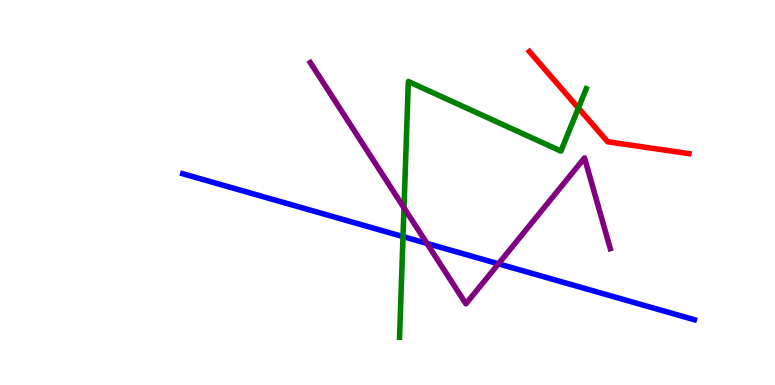[{'lines': ['blue', 'red'], 'intersections': []}, {'lines': ['green', 'red'], 'intersections': [{'x': 7.46, 'y': 7.19}]}, {'lines': ['purple', 'red'], 'intersections': []}, {'lines': ['blue', 'green'], 'intersections': [{'x': 5.2, 'y': 3.85}]}, {'lines': ['blue', 'purple'], 'intersections': [{'x': 5.51, 'y': 3.68}, {'x': 6.43, 'y': 3.15}]}, {'lines': ['green', 'purple'], 'intersections': [{'x': 5.21, 'y': 4.6}]}]